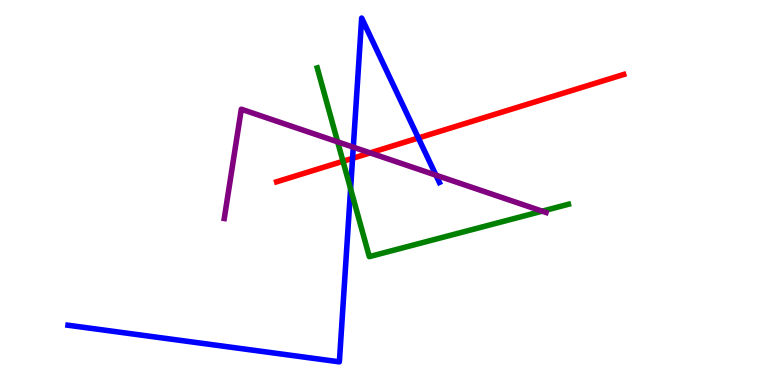[{'lines': ['blue', 'red'], 'intersections': [{'x': 4.55, 'y': 5.89}, {'x': 5.4, 'y': 6.42}]}, {'lines': ['green', 'red'], 'intersections': [{'x': 4.43, 'y': 5.81}]}, {'lines': ['purple', 'red'], 'intersections': [{'x': 4.78, 'y': 6.03}]}, {'lines': ['blue', 'green'], 'intersections': [{'x': 4.52, 'y': 5.1}]}, {'lines': ['blue', 'purple'], 'intersections': [{'x': 4.56, 'y': 6.18}, {'x': 5.63, 'y': 5.45}]}, {'lines': ['green', 'purple'], 'intersections': [{'x': 4.36, 'y': 6.32}, {'x': 7.0, 'y': 4.52}]}]